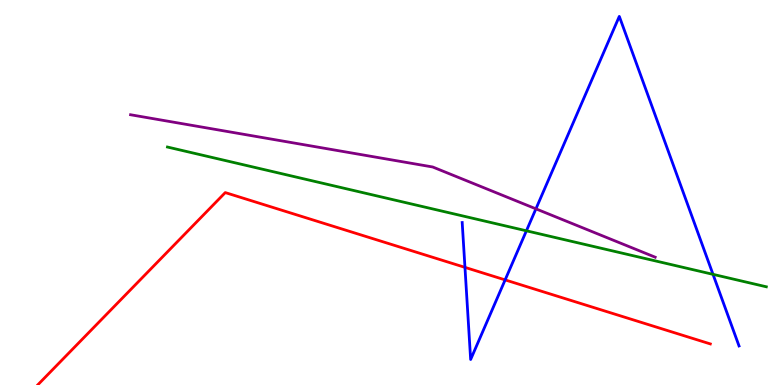[{'lines': ['blue', 'red'], 'intersections': [{'x': 6.0, 'y': 3.06}, {'x': 6.52, 'y': 2.73}]}, {'lines': ['green', 'red'], 'intersections': []}, {'lines': ['purple', 'red'], 'intersections': []}, {'lines': ['blue', 'green'], 'intersections': [{'x': 6.79, 'y': 4.01}, {'x': 9.2, 'y': 2.87}]}, {'lines': ['blue', 'purple'], 'intersections': [{'x': 6.92, 'y': 4.58}]}, {'lines': ['green', 'purple'], 'intersections': []}]